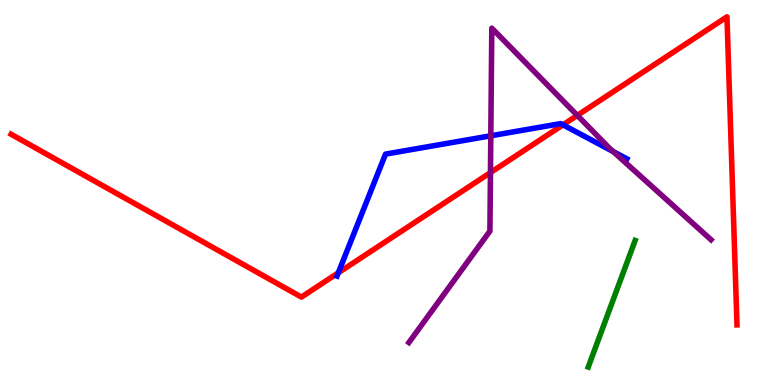[{'lines': ['blue', 'red'], 'intersections': [{'x': 4.37, 'y': 2.91}, {'x': 7.26, 'y': 6.76}]}, {'lines': ['green', 'red'], 'intersections': []}, {'lines': ['purple', 'red'], 'intersections': [{'x': 6.33, 'y': 5.52}, {'x': 7.45, 'y': 7.0}]}, {'lines': ['blue', 'green'], 'intersections': []}, {'lines': ['blue', 'purple'], 'intersections': [{'x': 6.33, 'y': 6.47}, {'x': 7.91, 'y': 6.06}]}, {'lines': ['green', 'purple'], 'intersections': []}]